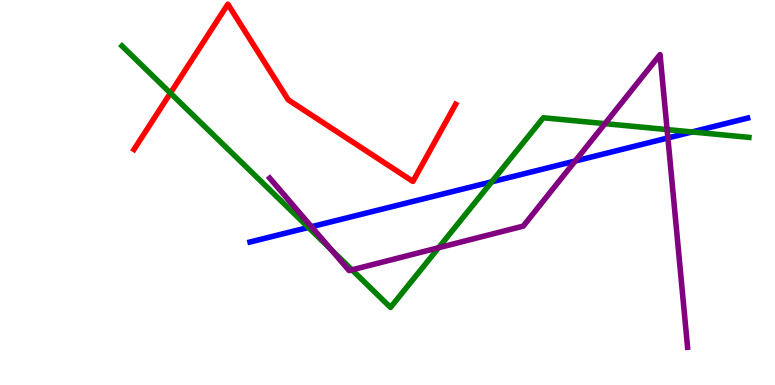[{'lines': ['blue', 'red'], 'intersections': []}, {'lines': ['green', 'red'], 'intersections': [{'x': 2.2, 'y': 7.58}]}, {'lines': ['purple', 'red'], 'intersections': []}, {'lines': ['blue', 'green'], 'intersections': [{'x': 3.98, 'y': 4.09}, {'x': 6.34, 'y': 5.28}, {'x': 8.93, 'y': 6.57}]}, {'lines': ['blue', 'purple'], 'intersections': [{'x': 4.02, 'y': 4.11}, {'x': 7.42, 'y': 5.82}, {'x': 8.62, 'y': 6.42}]}, {'lines': ['green', 'purple'], 'intersections': [{'x': 4.27, 'y': 3.52}, {'x': 4.54, 'y': 2.99}, {'x': 5.66, 'y': 3.57}, {'x': 7.81, 'y': 6.79}, {'x': 8.61, 'y': 6.63}]}]